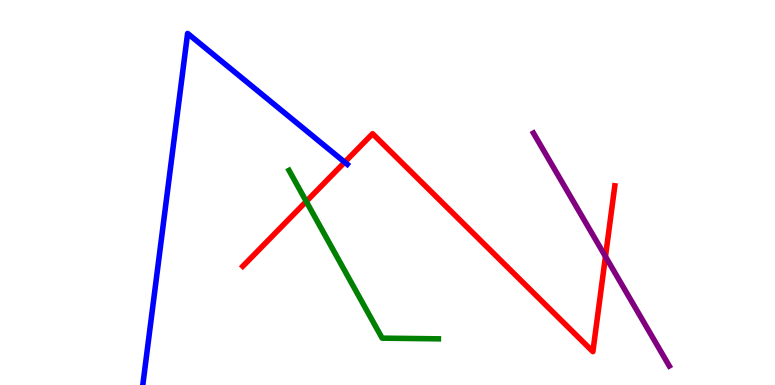[{'lines': ['blue', 'red'], 'intersections': [{'x': 4.45, 'y': 5.79}]}, {'lines': ['green', 'red'], 'intersections': [{'x': 3.95, 'y': 4.77}]}, {'lines': ['purple', 'red'], 'intersections': [{'x': 7.81, 'y': 3.34}]}, {'lines': ['blue', 'green'], 'intersections': []}, {'lines': ['blue', 'purple'], 'intersections': []}, {'lines': ['green', 'purple'], 'intersections': []}]